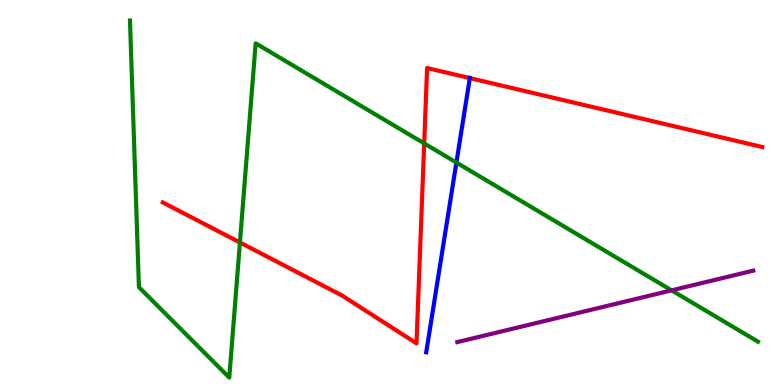[{'lines': ['blue', 'red'], 'intersections': [{'x': 6.06, 'y': 7.97}]}, {'lines': ['green', 'red'], 'intersections': [{'x': 3.1, 'y': 3.7}, {'x': 5.47, 'y': 6.28}]}, {'lines': ['purple', 'red'], 'intersections': []}, {'lines': ['blue', 'green'], 'intersections': [{'x': 5.89, 'y': 5.78}]}, {'lines': ['blue', 'purple'], 'intersections': []}, {'lines': ['green', 'purple'], 'intersections': [{'x': 8.67, 'y': 2.46}]}]